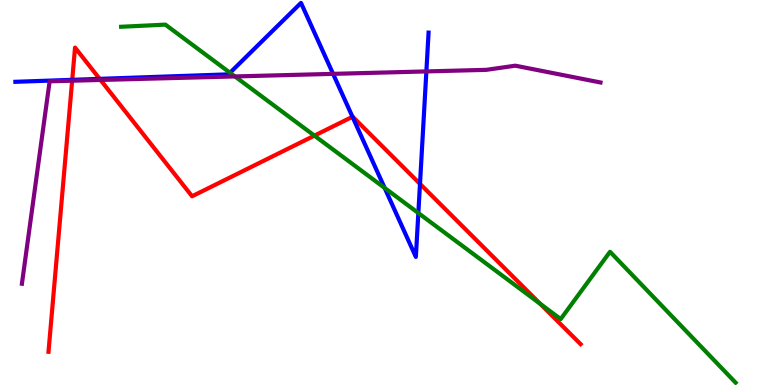[{'lines': ['blue', 'red'], 'intersections': [{'x': 0.932, 'y': 7.93}, {'x': 1.29, 'y': 7.95}, {'x': 4.55, 'y': 6.97}, {'x': 5.42, 'y': 5.22}]}, {'lines': ['green', 'red'], 'intersections': [{'x': 4.06, 'y': 6.48}, {'x': 6.97, 'y': 2.11}]}, {'lines': ['purple', 'red'], 'intersections': [{'x': 0.931, 'y': 7.9}, {'x': 1.3, 'y': 7.92}]}, {'lines': ['blue', 'green'], 'intersections': [{'x': 2.97, 'y': 8.11}, {'x': 4.96, 'y': 5.12}, {'x': 5.4, 'y': 4.47}]}, {'lines': ['blue', 'purple'], 'intersections': [{'x': 4.3, 'y': 8.08}, {'x': 5.5, 'y': 8.15}]}, {'lines': ['green', 'purple'], 'intersections': [{'x': 3.03, 'y': 8.01}]}]